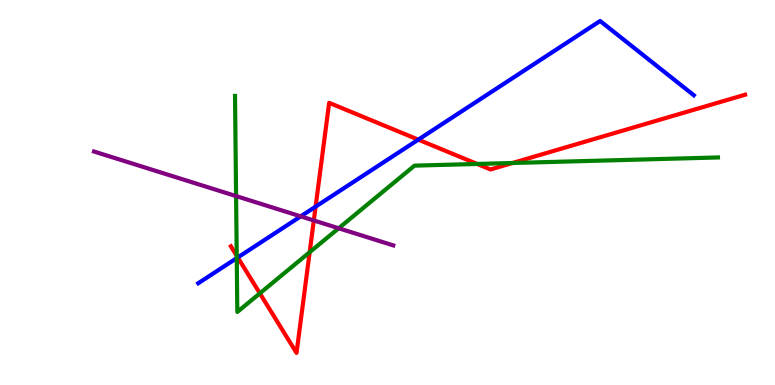[{'lines': ['blue', 'red'], 'intersections': [{'x': 3.07, 'y': 3.31}, {'x': 4.07, 'y': 4.63}, {'x': 5.4, 'y': 6.37}]}, {'lines': ['green', 'red'], 'intersections': [{'x': 3.05, 'y': 3.36}, {'x': 3.35, 'y': 2.38}, {'x': 4.0, 'y': 3.45}, {'x': 6.16, 'y': 5.74}, {'x': 6.61, 'y': 5.77}]}, {'lines': ['purple', 'red'], 'intersections': [{'x': 4.05, 'y': 4.27}]}, {'lines': ['blue', 'green'], 'intersections': [{'x': 3.05, 'y': 3.3}]}, {'lines': ['blue', 'purple'], 'intersections': [{'x': 3.88, 'y': 4.38}]}, {'lines': ['green', 'purple'], 'intersections': [{'x': 3.05, 'y': 4.91}, {'x': 4.37, 'y': 4.07}]}]